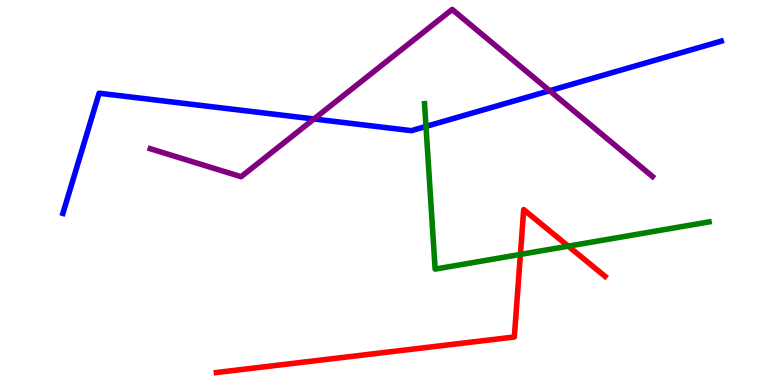[{'lines': ['blue', 'red'], 'intersections': []}, {'lines': ['green', 'red'], 'intersections': [{'x': 6.71, 'y': 3.39}, {'x': 7.33, 'y': 3.61}]}, {'lines': ['purple', 'red'], 'intersections': []}, {'lines': ['blue', 'green'], 'intersections': [{'x': 5.5, 'y': 6.72}]}, {'lines': ['blue', 'purple'], 'intersections': [{'x': 4.05, 'y': 6.91}, {'x': 7.09, 'y': 7.64}]}, {'lines': ['green', 'purple'], 'intersections': []}]